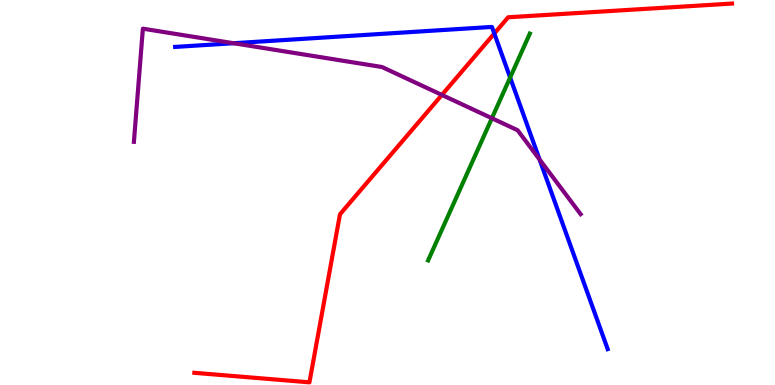[{'lines': ['blue', 'red'], 'intersections': [{'x': 6.38, 'y': 9.13}]}, {'lines': ['green', 'red'], 'intersections': []}, {'lines': ['purple', 'red'], 'intersections': [{'x': 5.7, 'y': 7.53}]}, {'lines': ['blue', 'green'], 'intersections': [{'x': 6.58, 'y': 7.99}]}, {'lines': ['blue', 'purple'], 'intersections': [{'x': 3.01, 'y': 8.88}, {'x': 6.96, 'y': 5.86}]}, {'lines': ['green', 'purple'], 'intersections': [{'x': 6.35, 'y': 6.93}]}]